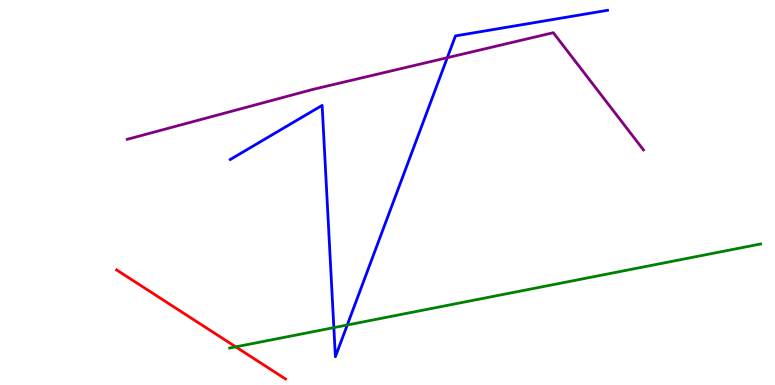[{'lines': ['blue', 'red'], 'intersections': []}, {'lines': ['green', 'red'], 'intersections': [{'x': 3.04, 'y': 0.991}]}, {'lines': ['purple', 'red'], 'intersections': []}, {'lines': ['blue', 'green'], 'intersections': [{'x': 4.31, 'y': 1.49}, {'x': 4.48, 'y': 1.56}]}, {'lines': ['blue', 'purple'], 'intersections': [{'x': 5.77, 'y': 8.5}]}, {'lines': ['green', 'purple'], 'intersections': []}]